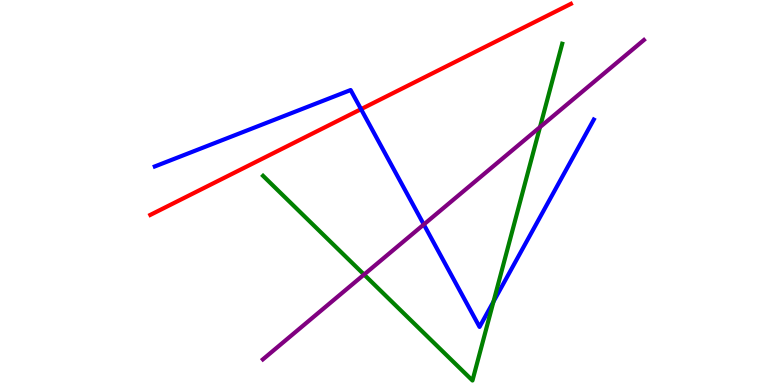[{'lines': ['blue', 'red'], 'intersections': [{'x': 4.66, 'y': 7.16}]}, {'lines': ['green', 'red'], 'intersections': []}, {'lines': ['purple', 'red'], 'intersections': []}, {'lines': ['blue', 'green'], 'intersections': [{'x': 6.37, 'y': 2.17}]}, {'lines': ['blue', 'purple'], 'intersections': [{'x': 5.47, 'y': 4.17}]}, {'lines': ['green', 'purple'], 'intersections': [{'x': 4.7, 'y': 2.87}, {'x': 6.97, 'y': 6.7}]}]